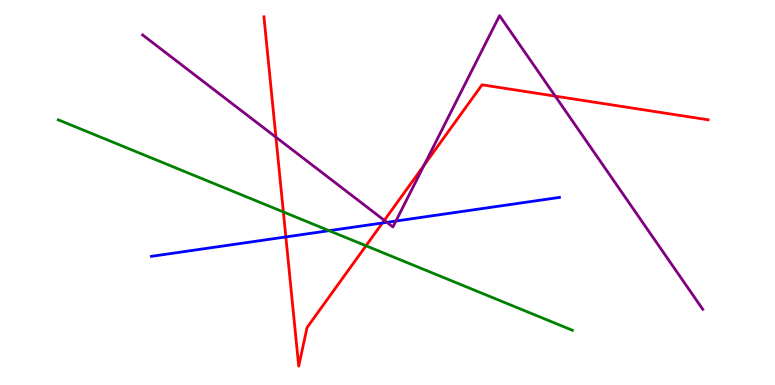[{'lines': ['blue', 'red'], 'intersections': [{'x': 3.69, 'y': 3.85}, {'x': 4.93, 'y': 4.21}]}, {'lines': ['green', 'red'], 'intersections': [{'x': 3.66, 'y': 4.49}, {'x': 4.72, 'y': 3.62}]}, {'lines': ['purple', 'red'], 'intersections': [{'x': 3.56, 'y': 6.44}, {'x': 4.96, 'y': 4.28}, {'x': 5.47, 'y': 5.71}, {'x': 7.16, 'y': 7.5}]}, {'lines': ['blue', 'green'], 'intersections': [{'x': 4.25, 'y': 4.01}]}, {'lines': ['blue', 'purple'], 'intersections': [{'x': 4.99, 'y': 4.23}, {'x': 5.11, 'y': 4.26}]}, {'lines': ['green', 'purple'], 'intersections': []}]